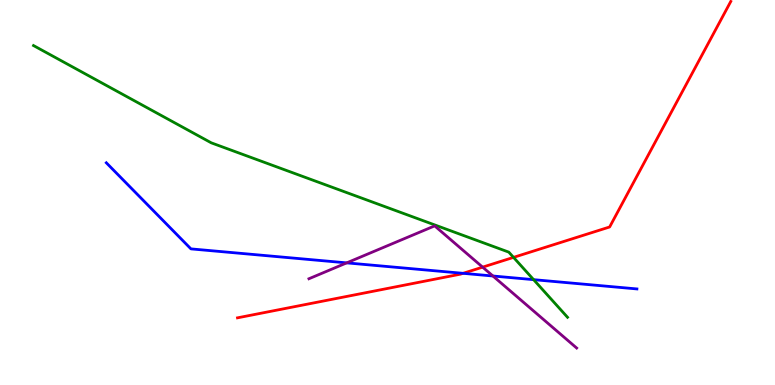[{'lines': ['blue', 'red'], 'intersections': [{'x': 5.98, 'y': 2.9}]}, {'lines': ['green', 'red'], 'intersections': [{'x': 6.63, 'y': 3.31}]}, {'lines': ['purple', 'red'], 'intersections': [{'x': 6.23, 'y': 3.06}]}, {'lines': ['blue', 'green'], 'intersections': [{'x': 6.89, 'y': 2.74}]}, {'lines': ['blue', 'purple'], 'intersections': [{'x': 4.47, 'y': 3.17}, {'x': 6.36, 'y': 2.83}]}, {'lines': ['green', 'purple'], 'intersections': []}]